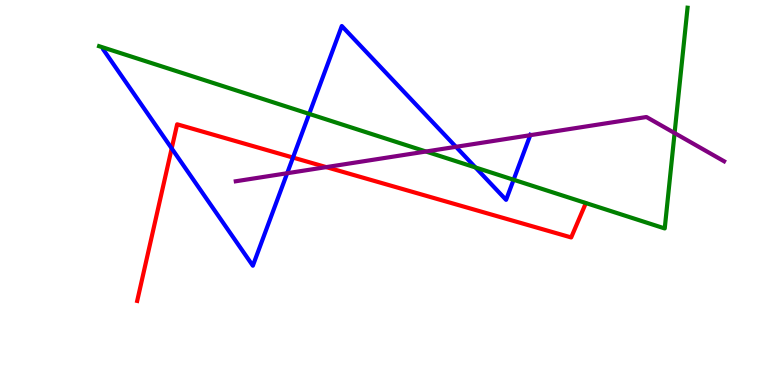[{'lines': ['blue', 'red'], 'intersections': [{'x': 2.22, 'y': 6.15}, {'x': 3.78, 'y': 5.91}]}, {'lines': ['green', 'red'], 'intersections': []}, {'lines': ['purple', 'red'], 'intersections': [{'x': 4.21, 'y': 5.66}]}, {'lines': ['blue', 'green'], 'intersections': [{'x': 3.99, 'y': 7.04}, {'x': 6.14, 'y': 5.65}, {'x': 6.63, 'y': 5.33}]}, {'lines': ['blue', 'purple'], 'intersections': [{'x': 3.71, 'y': 5.5}, {'x': 5.88, 'y': 6.19}, {'x': 6.84, 'y': 6.49}]}, {'lines': ['green', 'purple'], 'intersections': [{'x': 5.5, 'y': 6.06}, {'x': 8.7, 'y': 6.54}]}]